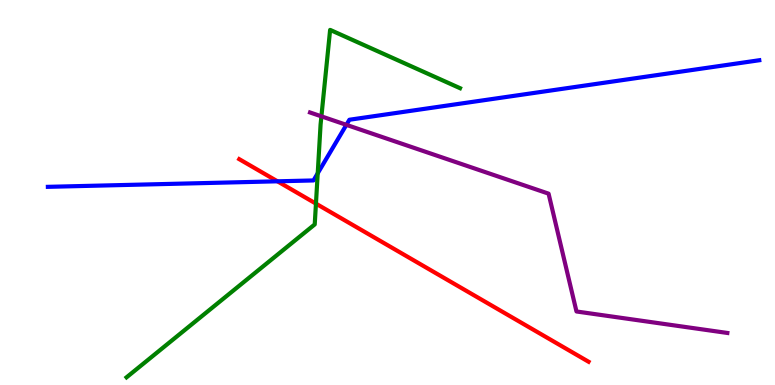[{'lines': ['blue', 'red'], 'intersections': [{'x': 3.58, 'y': 5.29}]}, {'lines': ['green', 'red'], 'intersections': [{'x': 4.08, 'y': 4.71}]}, {'lines': ['purple', 'red'], 'intersections': []}, {'lines': ['blue', 'green'], 'intersections': [{'x': 4.1, 'y': 5.5}]}, {'lines': ['blue', 'purple'], 'intersections': [{'x': 4.47, 'y': 6.76}]}, {'lines': ['green', 'purple'], 'intersections': [{'x': 4.15, 'y': 6.98}]}]